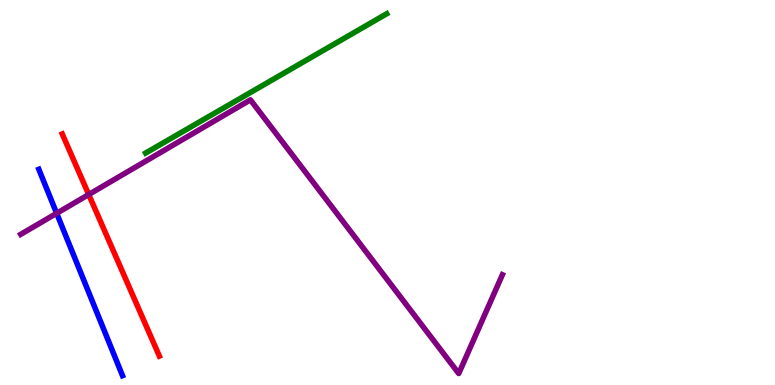[{'lines': ['blue', 'red'], 'intersections': []}, {'lines': ['green', 'red'], 'intersections': []}, {'lines': ['purple', 'red'], 'intersections': [{'x': 1.14, 'y': 4.95}]}, {'lines': ['blue', 'green'], 'intersections': []}, {'lines': ['blue', 'purple'], 'intersections': [{'x': 0.731, 'y': 4.46}]}, {'lines': ['green', 'purple'], 'intersections': []}]